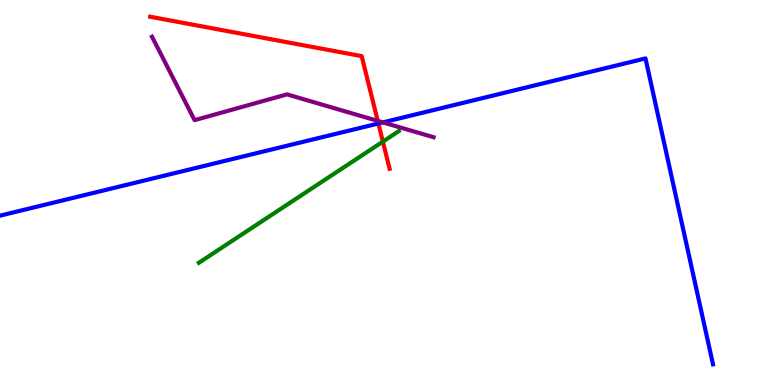[{'lines': ['blue', 'red'], 'intersections': [{'x': 4.88, 'y': 6.79}]}, {'lines': ['green', 'red'], 'intersections': [{'x': 4.94, 'y': 6.32}]}, {'lines': ['purple', 'red'], 'intersections': [{'x': 4.87, 'y': 6.86}]}, {'lines': ['blue', 'green'], 'intersections': []}, {'lines': ['blue', 'purple'], 'intersections': [{'x': 4.94, 'y': 6.82}]}, {'lines': ['green', 'purple'], 'intersections': []}]